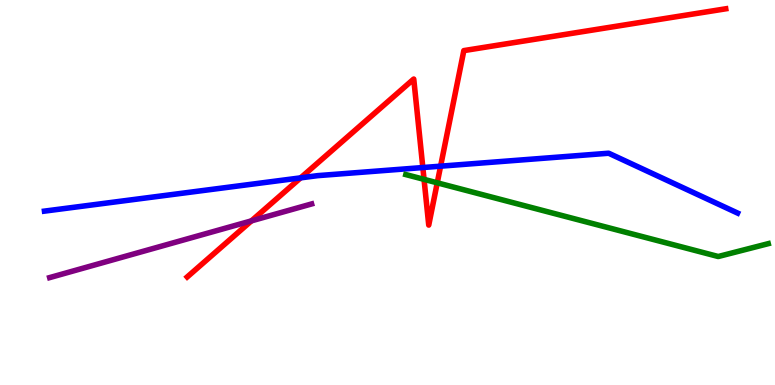[{'lines': ['blue', 'red'], 'intersections': [{'x': 3.88, 'y': 5.38}, {'x': 5.46, 'y': 5.65}, {'x': 5.69, 'y': 5.68}]}, {'lines': ['green', 'red'], 'intersections': [{'x': 5.47, 'y': 5.34}, {'x': 5.64, 'y': 5.25}]}, {'lines': ['purple', 'red'], 'intersections': [{'x': 3.24, 'y': 4.26}]}, {'lines': ['blue', 'green'], 'intersections': []}, {'lines': ['blue', 'purple'], 'intersections': []}, {'lines': ['green', 'purple'], 'intersections': []}]